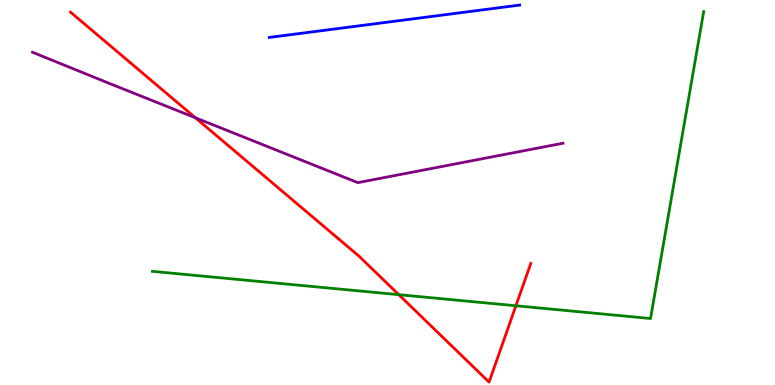[{'lines': ['blue', 'red'], 'intersections': []}, {'lines': ['green', 'red'], 'intersections': [{'x': 5.15, 'y': 2.35}, {'x': 6.66, 'y': 2.06}]}, {'lines': ['purple', 'red'], 'intersections': [{'x': 2.52, 'y': 6.94}]}, {'lines': ['blue', 'green'], 'intersections': []}, {'lines': ['blue', 'purple'], 'intersections': []}, {'lines': ['green', 'purple'], 'intersections': []}]